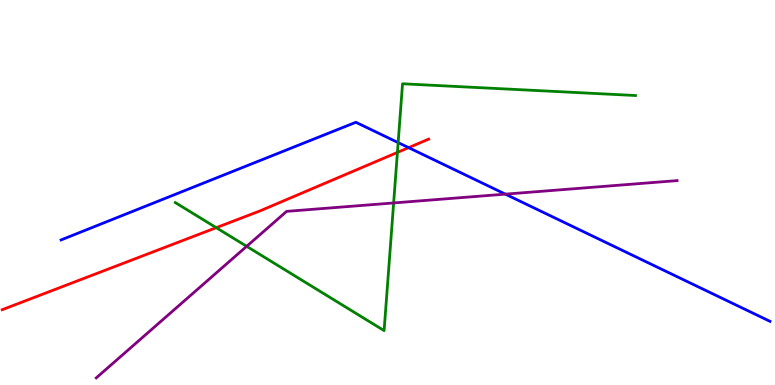[{'lines': ['blue', 'red'], 'intersections': [{'x': 5.27, 'y': 6.16}]}, {'lines': ['green', 'red'], 'intersections': [{'x': 2.79, 'y': 4.09}, {'x': 5.13, 'y': 6.04}]}, {'lines': ['purple', 'red'], 'intersections': []}, {'lines': ['blue', 'green'], 'intersections': [{'x': 5.14, 'y': 6.3}]}, {'lines': ['blue', 'purple'], 'intersections': [{'x': 6.52, 'y': 4.96}]}, {'lines': ['green', 'purple'], 'intersections': [{'x': 3.18, 'y': 3.6}, {'x': 5.08, 'y': 4.73}]}]